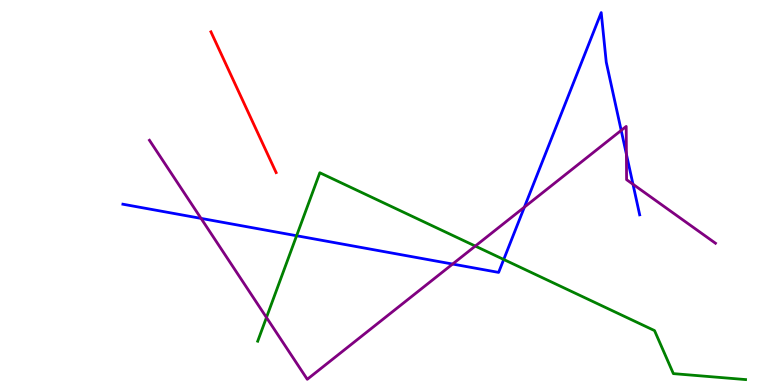[{'lines': ['blue', 'red'], 'intersections': []}, {'lines': ['green', 'red'], 'intersections': []}, {'lines': ['purple', 'red'], 'intersections': []}, {'lines': ['blue', 'green'], 'intersections': [{'x': 3.83, 'y': 3.88}, {'x': 6.5, 'y': 3.26}]}, {'lines': ['blue', 'purple'], 'intersections': [{'x': 2.59, 'y': 4.33}, {'x': 5.84, 'y': 3.14}, {'x': 6.77, 'y': 4.62}, {'x': 8.02, 'y': 6.61}, {'x': 8.08, 'y': 5.99}, {'x': 8.17, 'y': 5.21}]}, {'lines': ['green', 'purple'], 'intersections': [{'x': 3.44, 'y': 1.75}, {'x': 6.13, 'y': 3.61}]}]